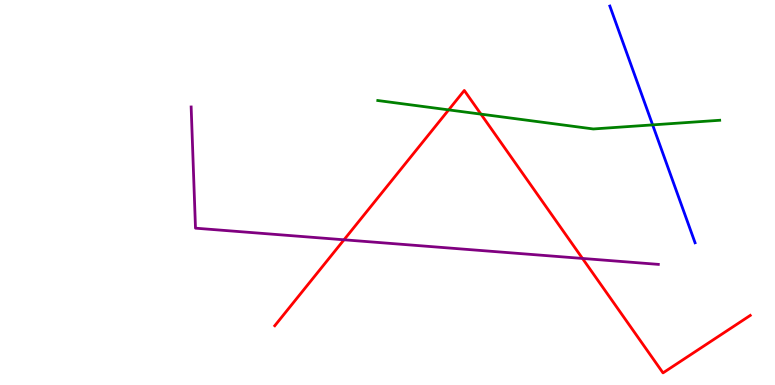[{'lines': ['blue', 'red'], 'intersections': []}, {'lines': ['green', 'red'], 'intersections': [{'x': 5.79, 'y': 7.15}, {'x': 6.21, 'y': 7.04}]}, {'lines': ['purple', 'red'], 'intersections': [{'x': 4.44, 'y': 3.77}, {'x': 7.52, 'y': 3.29}]}, {'lines': ['blue', 'green'], 'intersections': [{'x': 8.42, 'y': 6.76}]}, {'lines': ['blue', 'purple'], 'intersections': []}, {'lines': ['green', 'purple'], 'intersections': []}]